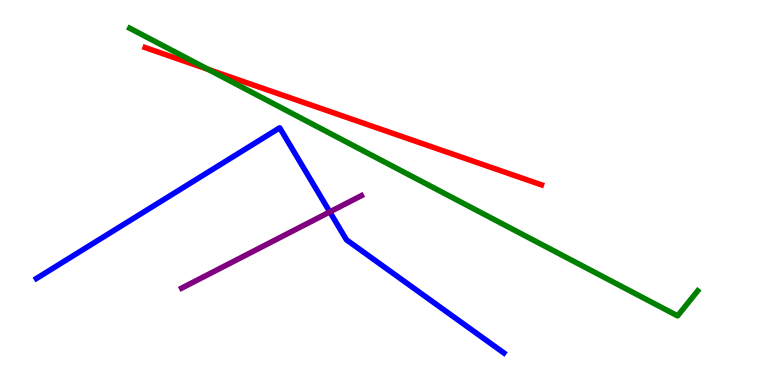[{'lines': ['blue', 'red'], 'intersections': []}, {'lines': ['green', 'red'], 'intersections': [{'x': 2.69, 'y': 8.2}]}, {'lines': ['purple', 'red'], 'intersections': []}, {'lines': ['blue', 'green'], 'intersections': []}, {'lines': ['blue', 'purple'], 'intersections': [{'x': 4.26, 'y': 4.5}]}, {'lines': ['green', 'purple'], 'intersections': []}]